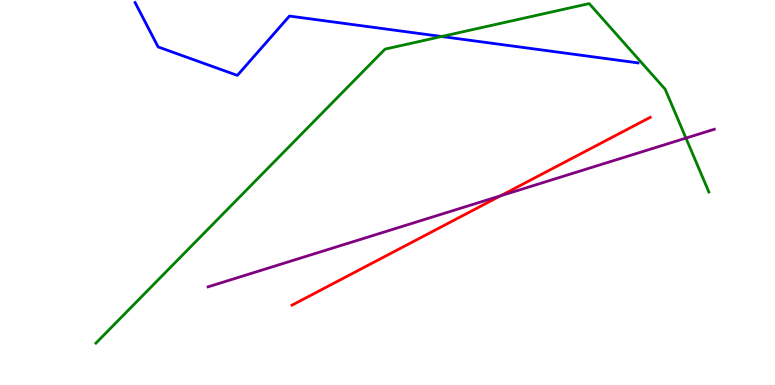[{'lines': ['blue', 'red'], 'intersections': []}, {'lines': ['green', 'red'], 'intersections': []}, {'lines': ['purple', 'red'], 'intersections': [{'x': 6.46, 'y': 4.91}]}, {'lines': ['blue', 'green'], 'intersections': [{'x': 5.7, 'y': 9.05}]}, {'lines': ['blue', 'purple'], 'intersections': []}, {'lines': ['green', 'purple'], 'intersections': [{'x': 8.85, 'y': 6.41}]}]